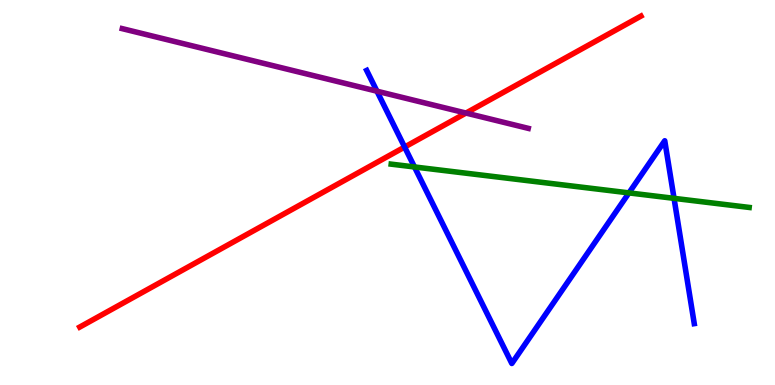[{'lines': ['blue', 'red'], 'intersections': [{'x': 5.22, 'y': 6.18}]}, {'lines': ['green', 'red'], 'intersections': []}, {'lines': ['purple', 'red'], 'intersections': [{'x': 6.01, 'y': 7.06}]}, {'lines': ['blue', 'green'], 'intersections': [{'x': 5.35, 'y': 5.66}, {'x': 8.12, 'y': 4.99}, {'x': 8.7, 'y': 4.85}]}, {'lines': ['blue', 'purple'], 'intersections': [{'x': 4.86, 'y': 7.63}]}, {'lines': ['green', 'purple'], 'intersections': []}]